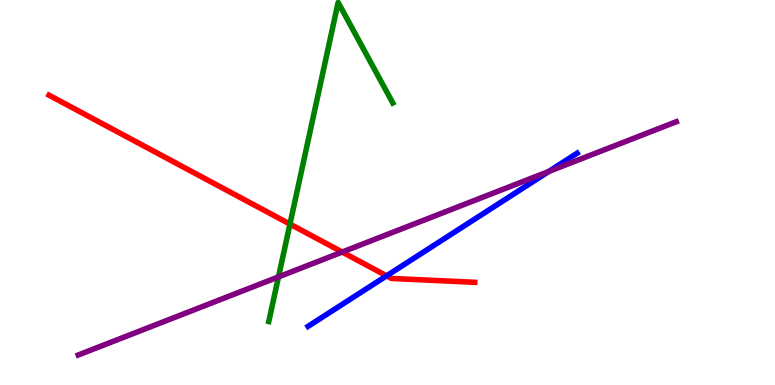[{'lines': ['blue', 'red'], 'intersections': [{'x': 4.99, 'y': 2.84}]}, {'lines': ['green', 'red'], 'intersections': [{'x': 3.74, 'y': 4.18}]}, {'lines': ['purple', 'red'], 'intersections': [{'x': 4.42, 'y': 3.45}]}, {'lines': ['blue', 'green'], 'intersections': []}, {'lines': ['blue', 'purple'], 'intersections': [{'x': 7.08, 'y': 5.55}]}, {'lines': ['green', 'purple'], 'intersections': [{'x': 3.59, 'y': 2.81}]}]